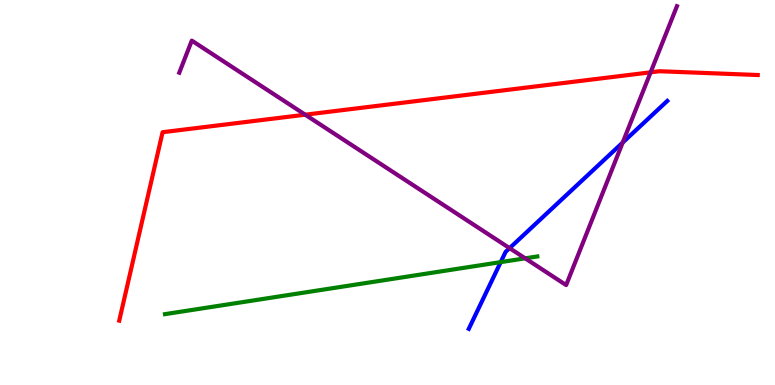[{'lines': ['blue', 'red'], 'intersections': []}, {'lines': ['green', 'red'], 'intersections': []}, {'lines': ['purple', 'red'], 'intersections': [{'x': 3.94, 'y': 7.02}, {'x': 8.4, 'y': 8.12}]}, {'lines': ['blue', 'green'], 'intersections': [{'x': 6.46, 'y': 3.19}]}, {'lines': ['blue', 'purple'], 'intersections': [{'x': 6.58, 'y': 3.55}, {'x': 8.03, 'y': 6.3}]}, {'lines': ['green', 'purple'], 'intersections': [{'x': 6.78, 'y': 3.29}]}]